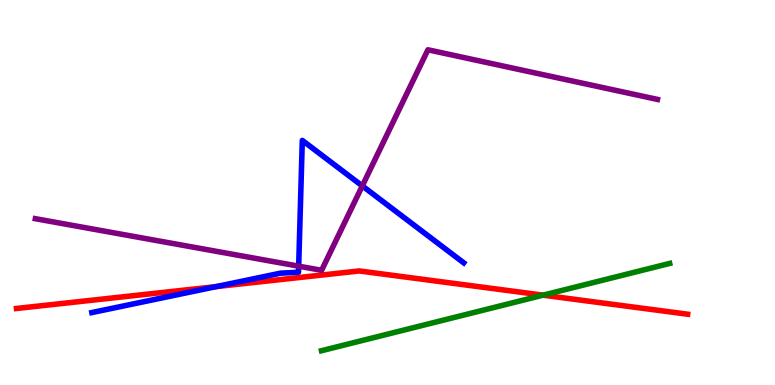[{'lines': ['blue', 'red'], 'intersections': [{'x': 2.79, 'y': 2.56}]}, {'lines': ['green', 'red'], 'intersections': [{'x': 7.01, 'y': 2.33}]}, {'lines': ['purple', 'red'], 'intersections': []}, {'lines': ['blue', 'green'], 'intersections': []}, {'lines': ['blue', 'purple'], 'intersections': [{'x': 3.85, 'y': 3.09}, {'x': 4.67, 'y': 5.17}]}, {'lines': ['green', 'purple'], 'intersections': []}]